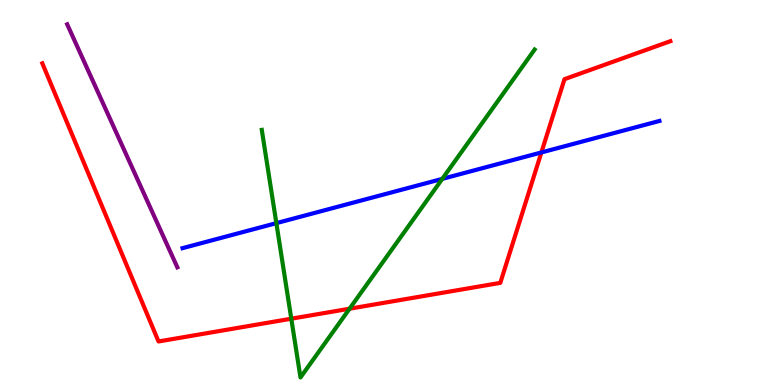[{'lines': ['blue', 'red'], 'intersections': [{'x': 6.99, 'y': 6.04}]}, {'lines': ['green', 'red'], 'intersections': [{'x': 3.76, 'y': 1.72}, {'x': 4.51, 'y': 1.98}]}, {'lines': ['purple', 'red'], 'intersections': []}, {'lines': ['blue', 'green'], 'intersections': [{'x': 3.57, 'y': 4.2}, {'x': 5.71, 'y': 5.35}]}, {'lines': ['blue', 'purple'], 'intersections': []}, {'lines': ['green', 'purple'], 'intersections': []}]